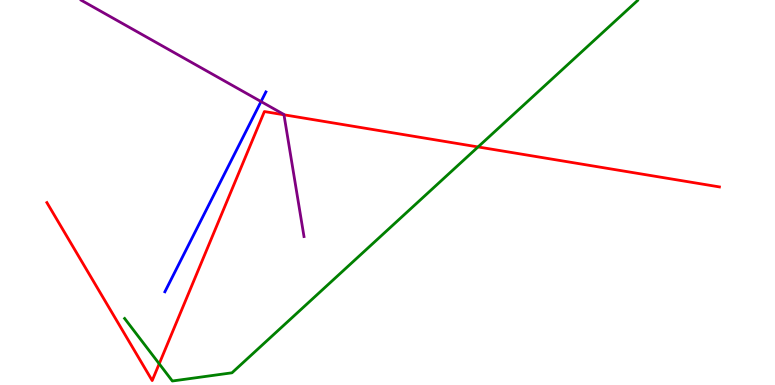[{'lines': ['blue', 'red'], 'intersections': []}, {'lines': ['green', 'red'], 'intersections': [{'x': 2.05, 'y': 0.551}, {'x': 6.17, 'y': 6.18}]}, {'lines': ['purple', 'red'], 'intersections': [{'x': 3.66, 'y': 7.02}]}, {'lines': ['blue', 'green'], 'intersections': []}, {'lines': ['blue', 'purple'], 'intersections': [{'x': 3.37, 'y': 7.36}]}, {'lines': ['green', 'purple'], 'intersections': []}]